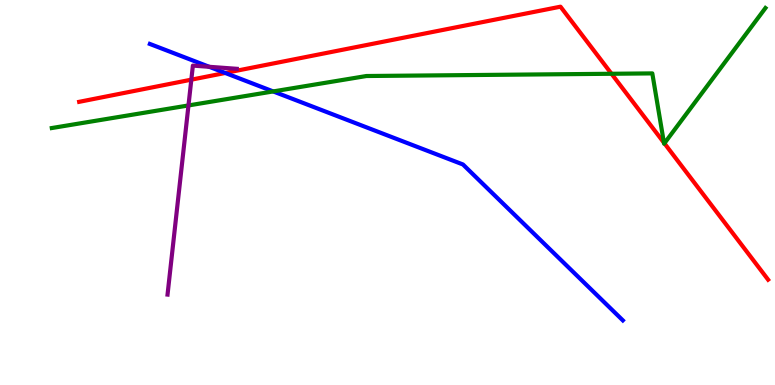[{'lines': ['blue', 'red'], 'intersections': [{'x': 2.91, 'y': 8.1}]}, {'lines': ['green', 'red'], 'intersections': [{'x': 7.89, 'y': 8.08}, {'x': 8.57, 'y': 6.29}, {'x': 8.57, 'y': 6.28}]}, {'lines': ['purple', 'red'], 'intersections': [{'x': 2.47, 'y': 7.93}]}, {'lines': ['blue', 'green'], 'intersections': [{'x': 3.53, 'y': 7.63}]}, {'lines': ['blue', 'purple'], 'intersections': [{'x': 2.7, 'y': 8.27}]}, {'lines': ['green', 'purple'], 'intersections': [{'x': 2.43, 'y': 7.26}]}]